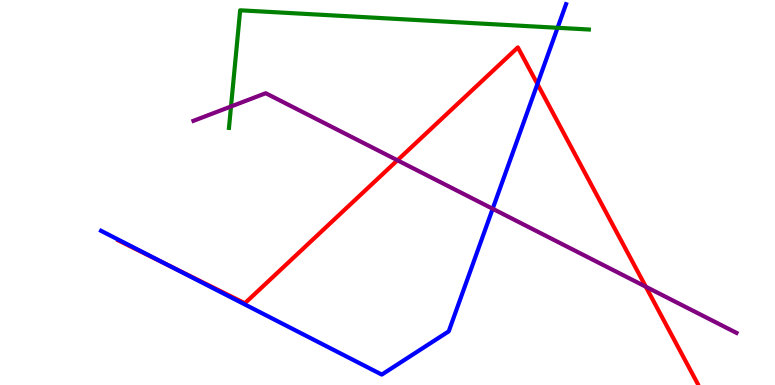[{'lines': ['blue', 'red'], 'intersections': [{'x': 2.15, 'y': 3.13}, {'x': 6.93, 'y': 7.82}]}, {'lines': ['green', 'red'], 'intersections': []}, {'lines': ['purple', 'red'], 'intersections': [{'x': 5.13, 'y': 5.84}, {'x': 8.33, 'y': 2.55}]}, {'lines': ['blue', 'green'], 'intersections': [{'x': 7.19, 'y': 9.28}]}, {'lines': ['blue', 'purple'], 'intersections': [{'x': 6.36, 'y': 4.58}]}, {'lines': ['green', 'purple'], 'intersections': [{'x': 2.98, 'y': 7.23}]}]